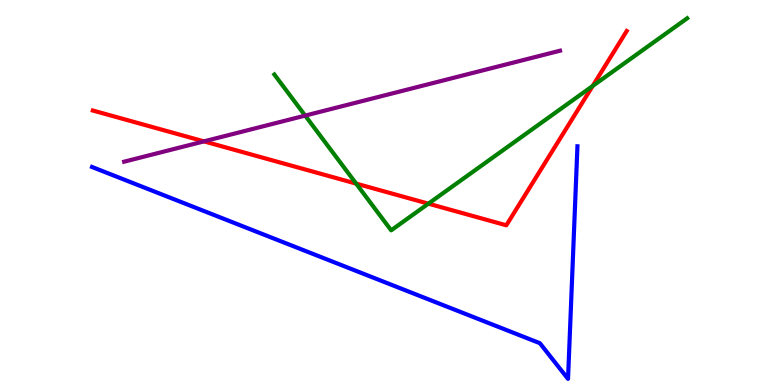[{'lines': ['blue', 'red'], 'intersections': []}, {'lines': ['green', 'red'], 'intersections': [{'x': 4.6, 'y': 5.23}, {'x': 5.53, 'y': 4.71}, {'x': 7.65, 'y': 7.77}]}, {'lines': ['purple', 'red'], 'intersections': [{'x': 2.63, 'y': 6.33}]}, {'lines': ['blue', 'green'], 'intersections': []}, {'lines': ['blue', 'purple'], 'intersections': []}, {'lines': ['green', 'purple'], 'intersections': [{'x': 3.94, 'y': 7.0}]}]